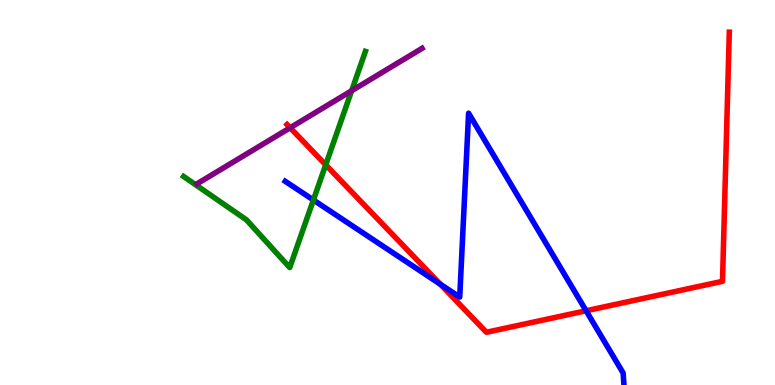[{'lines': ['blue', 'red'], 'intersections': [{'x': 5.68, 'y': 2.62}, {'x': 7.56, 'y': 1.93}]}, {'lines': ['green', 'red'], 'intersections': [{'x': 4.2, 'y': 5.72}]}, {'lines': ['purple', 'red'], 'intersections': [{'x': 3.74, 'y': 6.68}]}, {'lines': ['blue', 'green'], 'intersections': [{'x': 4.04, 'y': 4.81}]}, {'lines': ['blue', 'purple'], 'intersections': []}, {'lines': ['green', 'purple'], 'intersections': [{'x': 4.54, 'y': 7.64}]}]